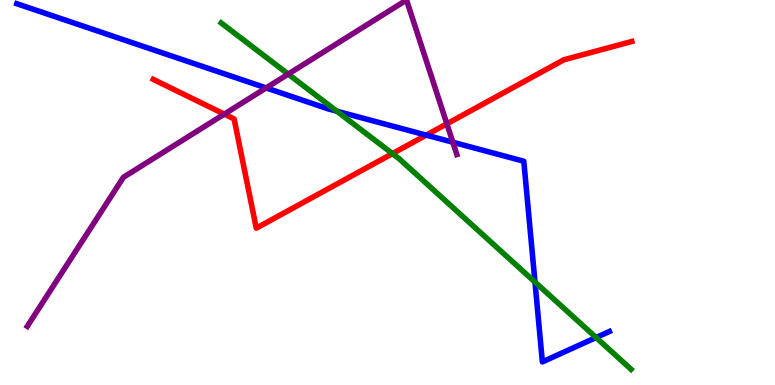[{'lines': ['blue', 'red'], 'intersections': [{'x': 5.5, 'y': 6.49}]}, {'lines': ['green', 'red'], 'intersections': [{'x': 5.06, 'y': 6.01}]}, {'lines': ['purple', 'red'], 'intersections': [{'x': 2.89, 'y': 7.04}, {'x': 5.77, 'y': 6.78}]}, {'lines': ['blue', 'green'], 'intersections': [{'x': 4.35, 'y': 7.11}, {'x': 6.9, 'y': 2.67}, {'x': 7.69, 'y': 1.23}]}, {'lines': ['blue', 'purple'], 'intersections': [{'x': 3.43, 'y': 7.72}, {'x': 5.84, 'y': 6.31}]}, {'lines': ['green', 'purple'], 'intersections': [{'x': 3.72, 'y': 8.08}]}]